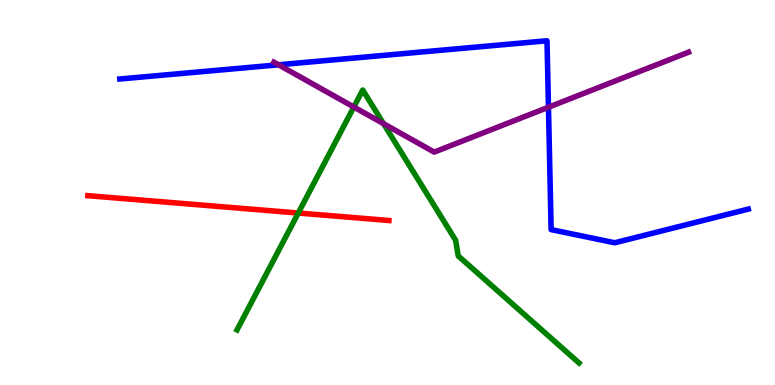[{'lines': ['blue', 'red'], 'intersections': []}, {'lines': ['green', 'red'], 'intersections': [{'x': 3.85, 'y': 4.47}]}, {'lines': ['purple', 'red'], 'intersections': []}, {'lines': ['blue', 'green'], 'intersections': []}, {'lines': ['blue', 'purple'], 'intersections': [{'x': 3.59, 'y': 8.32}, {'x': 7.08, 'y': 7.21}]}, {'lines': ['green', 'purple'], 'intersections': [{'x': 4.57, 'y': 7.22}, {'x': 4.95, 'y': 6.79}]}]